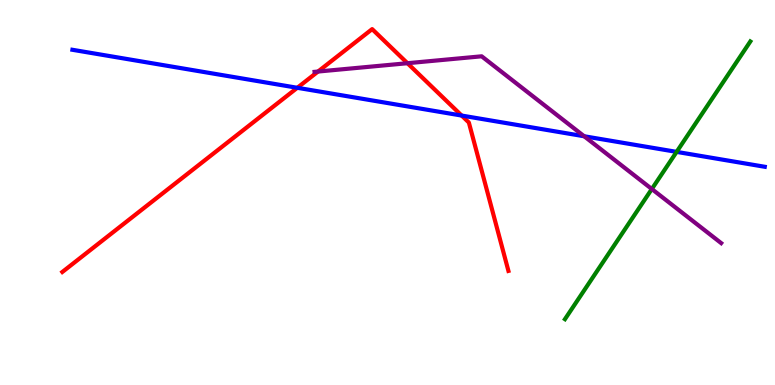[{'lines': ['blue', 'red'], 'intersections': [{'x': 3.84, 'y': 7.72}, {'x': 5.96, 'y': 7.0}]}, {'lines': ['green', 'red'], 'intersections': []}, {'lines': ['purple', 'red'], 'intersections': [{'x': 4.1, 'y': 8.14}, {'x': 5.26, 'y': 8.36}]}, {'lines': ['blue', 'green'], 'intersections': [{'x': 8.73, 'y': 6.06}]}, {'lines': ['blue', 'purple'], 'intersections': [{'x': 7.54, 'y': 6.46}]}, {'lines': ['green', 'purple'], 'intersections': [{'x': 8.41, 'y': 5.09}]}]